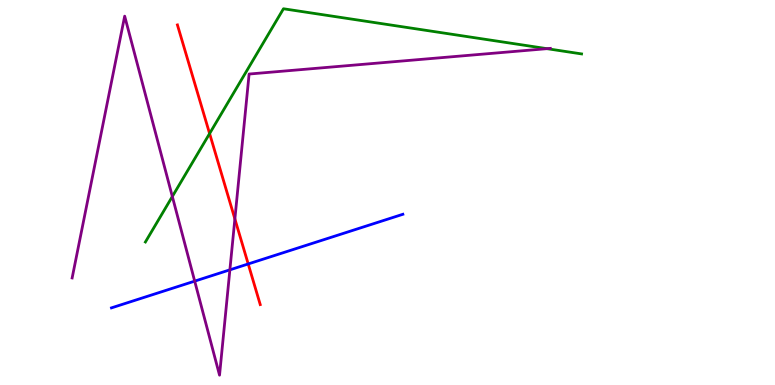[{'lines': ['blue', 'red'], 'intersections': [{'x': 3.2, 'y': 3.14}]}, {'lines': ['green', 'red'], 'intersections': [{'x': 2.7, 'y': 6.53}]}, {'lines': ['purple', 'red'], 'intersections': [{'x': 3.03, 'y': 4.31}]}, {'lines': ['blue', 'green'], 'intersections': []}, {'lines': ['blue', 'purple'], 'intersections': [{'x': 2.51, 'y': 2.7}, {'x': 2.97, 'y': 2.99}]}, {'lines': ['green', 'purple'], 'intersections': [{'x': 2.22, 'y': 4.9}, {'x': 7.06, 'y': 8.74}]}]